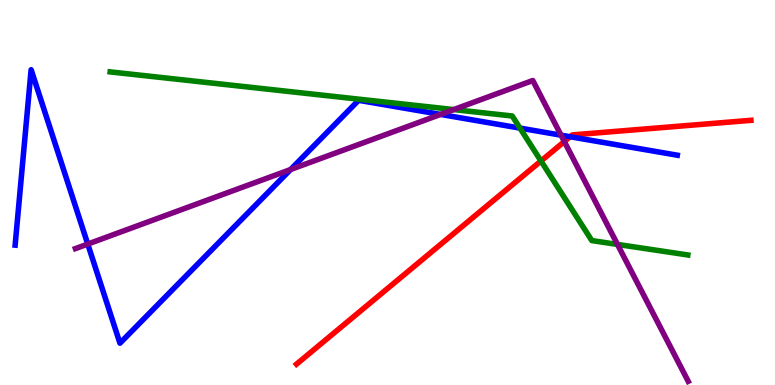[{'lines': ['blue', 'red'], 'intersections': [{'x': 7.36, 'y': 6.45}]}, {'lines': ['green', 'red'], 'intersections': [{'x': 6.98, 'y': 5.82}]}, {'lines': ['purple', 'red'], 'intersections': [{'x': 7.28, 'y': 6.32}]}, {'lines': ['blue', 'green'], 'intersections': [{'x': 6.71, 'y': 6.67}]}, {'lines': ['blue', 'purple'], 'intersections': [{'x': 1.13, 'y': 3.66}, {'x': 3.75, 'y': 5.6}, {'x': 5.68, 'y': 7.03}, {'x': 7.24, 'y': 6.49}]}, {'lines': ['green', 'purple'], 'intersections': [{'x': 5.85, 'y': 7.15}, {'x': 7.97, 'y': 3.65}]}]